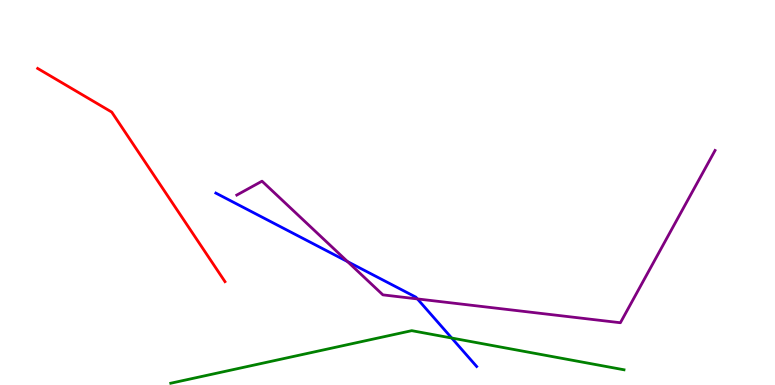[{'lines': ['blue', 'red'], 'intersections': []}, {'lines': ['green', 'red'], 'intersections': []}, {'lines': ['purple', 'red'], 'intersections': []}, {'lines': ['blue', 'green'], 'intersections': [{'x': 5.83, 'y': 1.22}]}, {'lines': ['blue', 'purple'], 'intersections': [{'x': 4.48, 'y': 3.21}, {'x': 5.39, 'y': 2.24}]}, {'lines': ['green', 'purple'], 'intersections': []}]